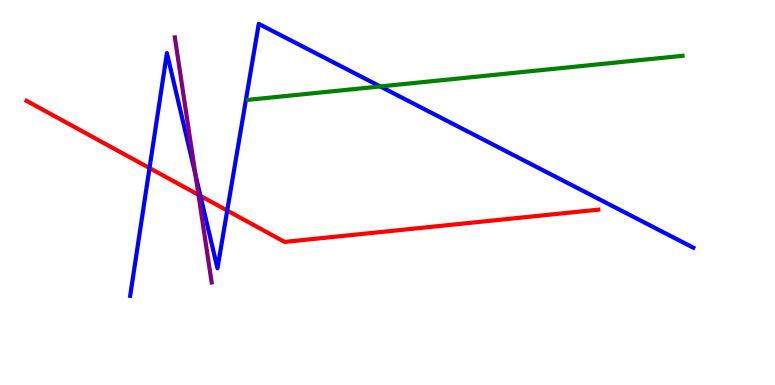[{'lines': ['blue', 'red'], 'intersections': [{'x': 1.93, 'y': 5.64}, {'x': 2.59, 'y': 4.91}, {'x': 2.93, 'y': 4.53}]}, {'lines': ['green', 'red'], 'intersections': []}, {'lines': ['purple', 'red'], 'intersections': [{'x': 2.56, 'y': 4.94}]}, {'lines': ['blue', 'green'], 'intersections': [{'x': 4.91, 'y': 7.75}]}, {'lines': ['blue', 'purple'], 'intersections': [{'x': 2.52, 'y': 5.47}]}, {'lines': ['green', 'purple'], 'intersections': []}]